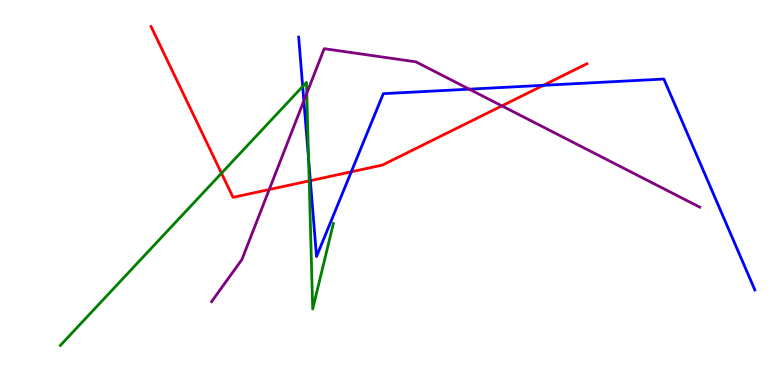[{'lines': ['blue', 'red'], 'intersections': [{'x': 4.0, 'y': 5.31}, {'x': 4.53, 'y': 5.54}, {'x': 7.01, 'y': 7.78}]}, {'lines': ['green', 'red'], 'intersections': [{'x': 2.86, 'y': 5.5}, {'x': 3.99, 'y': 5.3}]}, {'lines': ['purple', 'red'], 'intersections': [{'x': 3.47, 'y': 5.08}, {'x': 6.48, 'y': 7.25}]}, {'lines': ['blue', 'green'], 'intersections': [{'x': 3.91, 'y': 7.75}, {'x': 3.98, 'y': 5.87}]}, {'lines': ['blue', 'purple'], 'intersections': [{'x': 3.92, 'y': 7.38}, {'x': 6.06, 'y': 7.68}]}, {'lines': ['green', 'purple'], 'intersections': [{'x': 3.96, 'y': 7.58}]}]